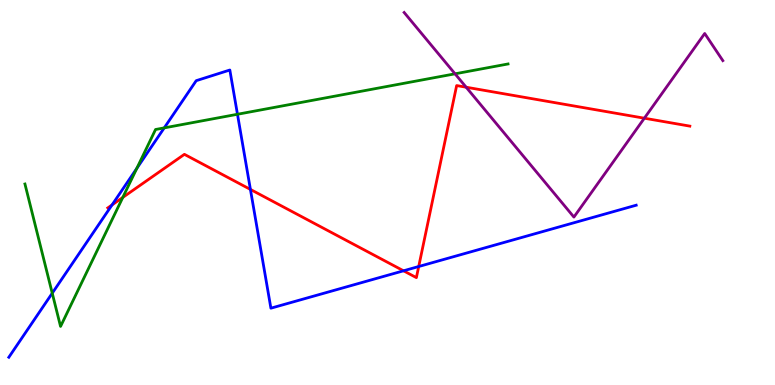[{'lines': ['blue', 'red'], 'intersections': [{'x': 1.45, 'y': 4.68}, {'x': 3.23, 'y': 5.08}, {'x': 5.21, 'y': 2.97}, {'x': 5.4, 'y': 3.08}]}, {'lines': ['green', 'red'], 'intersections': [{'x': 1.58, 'y': 4.87}]}, {'lines': ['purple', 'red'], 'intersections': [{'x': 6.01, 'y': 7.73}, {'x': 8.31, 'y': 6.93}]}, {'lines': ['blue', 'green'], 'intersections': [{'x': 0.674, 'y': 2.38}, {'x': 1.77, 'y': 5.63}, {'x': 2.12, 'y': 6.68}, {'x': 3.06, 'y': 7.03}]}, {'lines': ['blue', 'purple'], 'intersections': []}, {'lines': ['green', 'purple'], 'intersections': [{'x': 5.87, 'y': 8.08}]}]